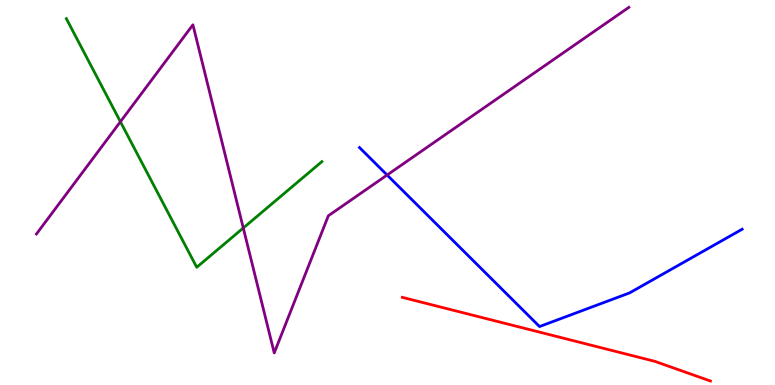[{'lines': ['blue', 'red'], 'intersections': []}, {'lines': ['green', 'red'], 'intersections': []}, {'lines': ['purple', 'red'], 'intersections': []}, {'lines': ['blue', 'green'], 'intersections': []}, {'lines': ['blue', 'purple'], 'intersections': [{'x': 5.0, 'y': 5.45}]}, {'lines': ['green', 'purple'], 'intersections': [{'x': 1.55, 'y': 6.84}, {'x': 3.14, 'y': 4.08}]}]